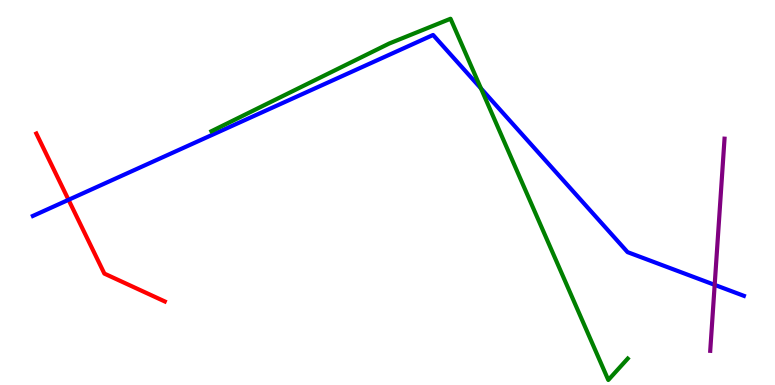[{'lines': ['blue', 'red'], 'intersections': [{'x': 0.884, 'y': 4.81}]}, {'lines': ['green', 'red'], 'intersections': []}, {'lines': ['purple', 'red'], 'intersections': []}, {'lines': ['blue', 'green'], 'intersections': [{'x': 6.21, 'y': 7.7}]}, {'lines': ['blue', 'purple'], 'intersections': [{'x': 9.22, 'y': 2.6}]}, {'lines': ['green', 'purple'], 'intersections': []}]